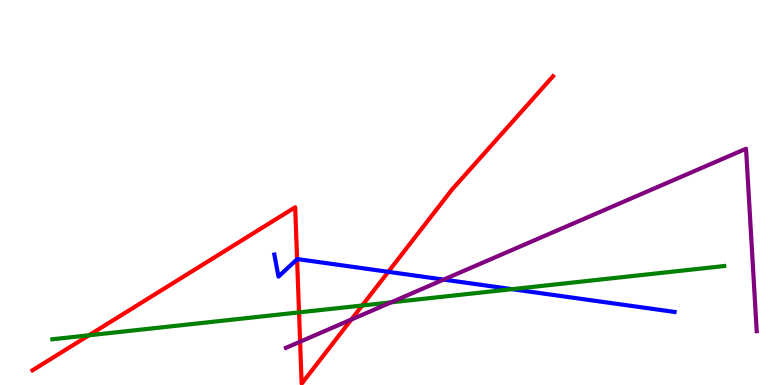[{'lines': ['blue', 'red'], 'intersections': [{'x': 3.83, 'y': 3.27}, {'x': 5.01, 'y': 2.94}]}, {'lines': ['green', 'red'], 'intersections': [{'x': 1.15, 'y': 1.29}, {'x': 3.86, 'y': 1.89}, {'x': 4.67, 'y': 2.06}]}, {'lines': ['purple', 'red'], 'intersections': [{'x': 3.87, 'y': 1.12}, {'x': 4.53, 'y': 1.7}]}, {'lines': ['blue', 'green'], 'intersections': [{'x': 6.61, 'y': 2.49}]}, {'lines': ['blue', 'purple'], 'intersections': [{'x': 5.72, 'y': 2.74}]}, {'lines': ['green', 'purple'], 'intersections': [{'x': 5.05, 'y': 2.15}]}]